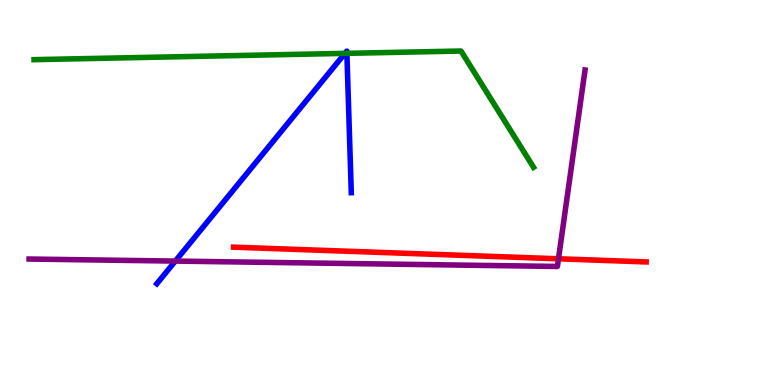[{'lines': ['blue', 'red'], 'intersections': []}, {'lines': ['green', 'red'], 'intersections': []}, {'lines': ['purple', 'red'], 'intersections': [{'x': 7.21, 'y': 3.28}]}, {'lines': ['blue', 'green'], 'intersections': [{'x': 4.45, 'y': 8.61}, {'x': 4.48, 'y': 8.61}]}, {'lines': ['blue', 'purple'], 'intersections': [{'x': 2.26, 'y': 3.22}]}, {'lines': ['green', 'purple'], 'intersections': []}]